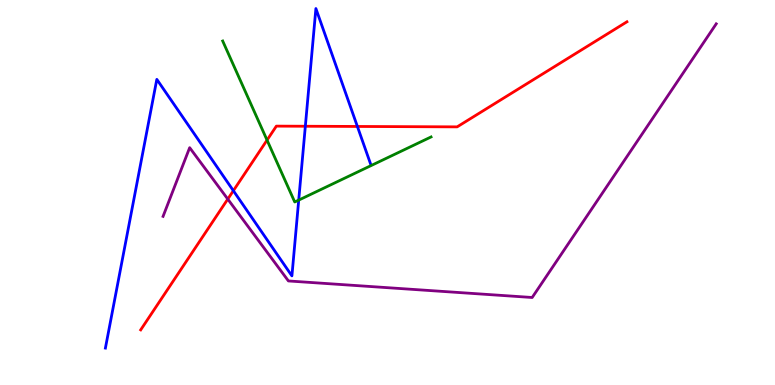[{'lines': ['blue', 'red'], 'intersections': [{'x': 3.01, 'y': 5.05}, {'x': 3.94, 'y': 6.72}, {'x': 4.61, 'y': 6.72}]}, {'lines': ['green', 'red'], 'intersections': [{'x': 3.45, 'y': 6.36}]}, {'lines': ['purple', 'red'], 'intersections': [{'x': 2.94, 'y': 4.83}]}, {'lines': ['blue', 'green'], 'intersections': [{'x': 3.85, 'y': 4.8}]}, {'lines': ['blue', 'purple'], 'intersections': []}, {'lines': ['green', 'purple'], 'intersections': []}]